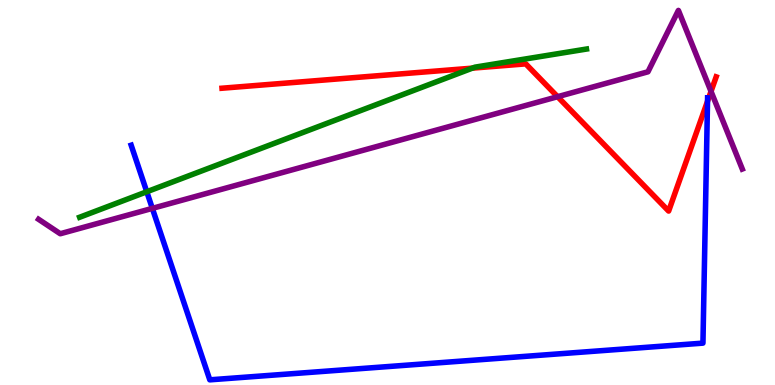[{'lines': ['blue', 'red'], 'intersections': [{'x': 9.13, 'y': 7.37}]}, {'lines': ['green', 'red'], 'intersections': [{'x': 6.1, 'y': 8.23}]}, {'lines': ['purple', 'red'], 'intersections': [{'x': 7.19, 'y': 7.49}, {'x': 9.17, 'y': 7.63}]}, {'lines': ['blue', 'green'], 'intersections': [{'x': 1.89, 'y': 5.02}]}, {'lines': ['blue', 'purple'], 'intersections': [{'x': 1.97, 'y': 4.59}]}, {'lines': ['green', 'purple'], 'intersections': []}]